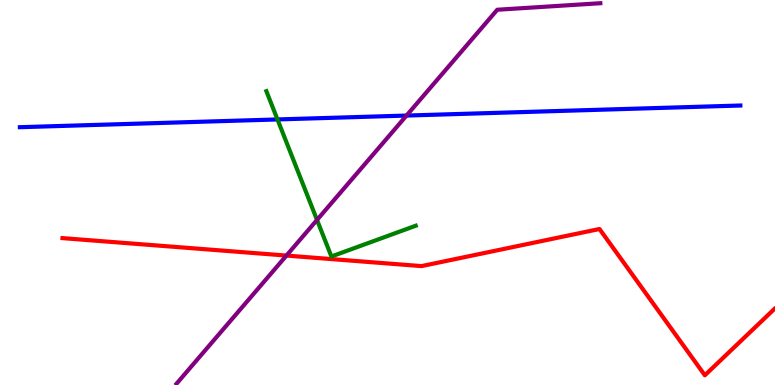[{'lines': ['blue', 'red'], 'intersections': []}, {'lines': ['green', 'red'], 'intersections': []}, {'lines': ['purple', 'red'], 'intersections': [{'x': 3.7, 'y': 3.36}]}, {'lines': ['blue', 'green'], 'intersections': [{'x': 3.58, 'y': 6.9}]}, {'lines': ['blue', 'purple'], 'intersections': [{'x': 5.25, 'y': 7.0}]}, {'lines': ['green', 'purple'], 'intersections': [{'x': 4.09, 'y': 4.29}]}]